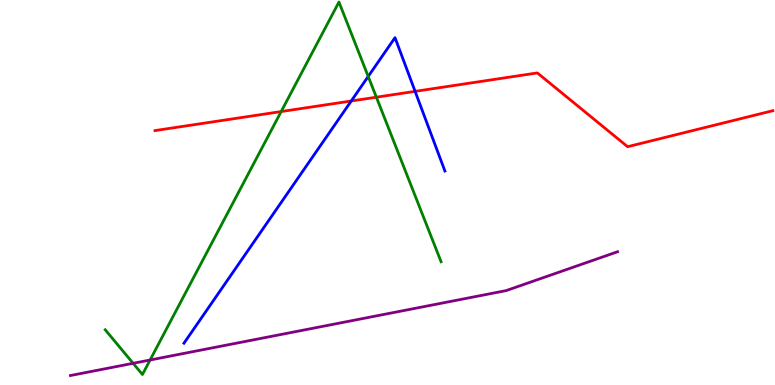[{'lines': ['blue', 'red'], 'intersections': [{'x': 4.53, 'y': 7.38}, {'x': 5.36, 'y': 7.63}]}, {'lines': ['green', 'red'], 'intersections': [{'x': 3.63, 'y': 7.1}, {'x': 4.86, 'y': 7.48}]}, {'lines': ['purple', 'red'], 'intersections': []}, {'lines': ['blue', 'green'], 'intersections': [{'x': 4.75, 'y': 8.01}]}, {'lines': ['blue', 'purple'], 'intersections': []}, {'lines': ['green', 'purple'], 'intersections': [{'x': 1.72, 'y': 0.563}, {'x': 1.94, 'y': 0.649}]}]